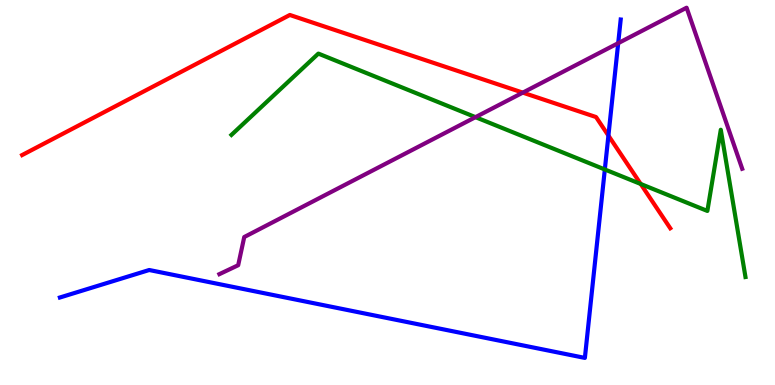[{'lines': ['blue', 'red'], 'intersections': [{'x': 7.85, 'y': 6.48}]}, {'lines': ['green', 'red'], 'intersections': [{'x': 8.27, 'y': 5.22}]}, {'lines': ['purple', 'red'], 'intersections': [{'x': 6.75, 'y': 7.59}]}, {'lines': ['blue', 'green'], 'intersections': [{'x': 7.8, 'y': 5.6}]}, {'lines': ['blue', 'purple'], 'intersections': [{'x': 7.98, 'y': 8.88}]}, {'lines': ['green', 'purple'], 'intersections': [{'x': 6.14, 'y': 6.96}]}]